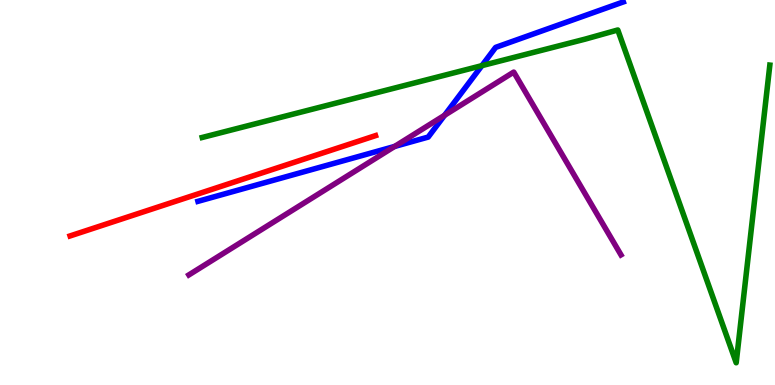[{'lines': ['blue', 'red'], 'intersections': []}, {'lines': ['green', 'red'], 'intersections': []}, {'lines': ['purple', 'red'], 'intersections': []}, {'lines': ['blue', 'green'], 'intersections': [{'x': 6.22, 'y': 8.29}]}, {'lines': ['blue', 'purple'], 'intersections': [{'x': 5.09, 'y': 6.2}, {'x': 5.74, 'y': 7.01}]}, {'lines': ['green', 'purple'], 'intersections': []}]